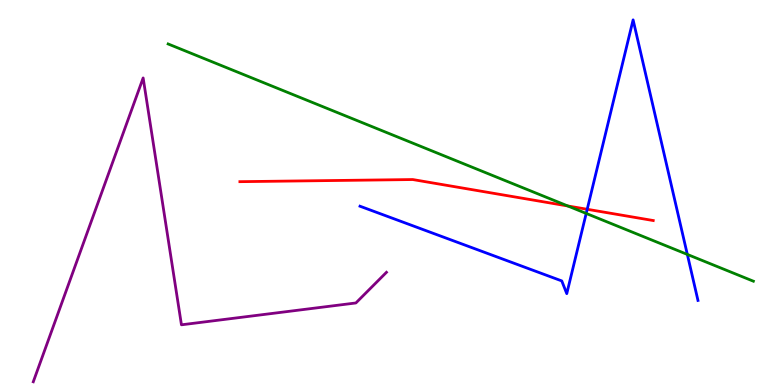[{'lines': ['blue', 'red'], 'intersections': [{'x': 7.58, 'y': 4.56}]}, {'lines': ['green', 'red'], 'intersections': [{'x': 7.33, 'y': 4.65}]}, {'lines': ['purple', 'red'], 'intersections': []}, {'lines': ['blue', 'green'], 'intersections': [{'x': 7.56, 'y': 4.46}, {'x': 8.87, 'y': 3.39}]}, {'lines': ['blue', 'purple'], 'intersections': []}, {'lines': ['green', 'purple'], 'intersections': []}]